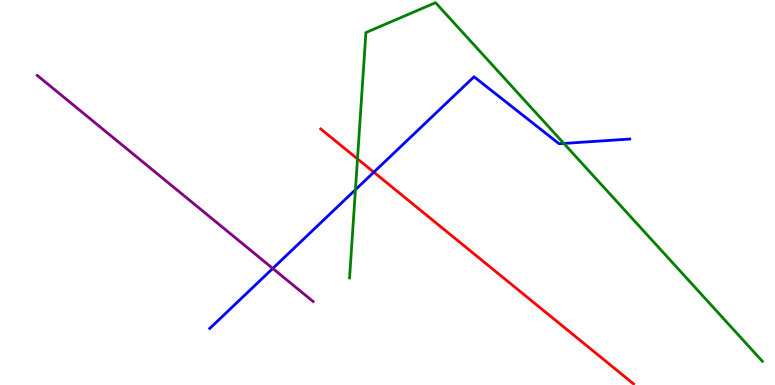[{'lines': ['blue', 'red'], 'intersections': [{'x': 4.82, 'y': 5.53}]}, {'lines': ['green', 'red'], 'intersections': [{'x': 4.61, 'y': 5.87}]}, {'lines': ['purple', 'red'], 'intersections': []}, {'lines': ['blue', 'green'], 'intersections': [{'x': 4.59, 'y': 5.07}, {'x': 7.28, 'y': 6.27}]}, {'lines': ['blue', 'purple'], 'intersections': [{'x': 3.52, 'y': 3.03}]}, {'lines': ['green', 'purple'], 'intersections': []}]